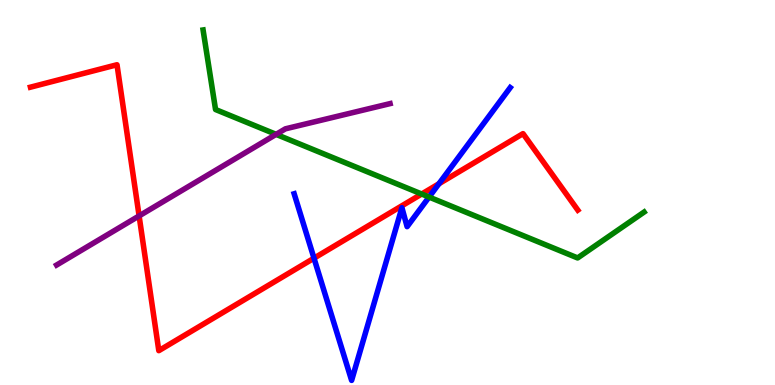[{'lines': ['blue', 'red'], 'intersections': [{'x': 4.05, 'y': 3.29}, {'x': 5.66, 'y': 5.23}]}, {'lines': ['green', 'red'], 'intersections': [{'x': 5.44, 'y': 4.96}]}, {'lines': ['purple', 'red'], 'intersections': [{'x': 1.79, 'y': 4.39}]}, {'lines': ['blue', 'green'], 'intersections': [{'x': 5.54, 'y': 4.88}]}, {'lines': ['blue', 'purple'], 'intersections': []}, {'lines': ['green', 'purple'], 'intersections': [{'x': 3.56, 'y': 6.51}]}]